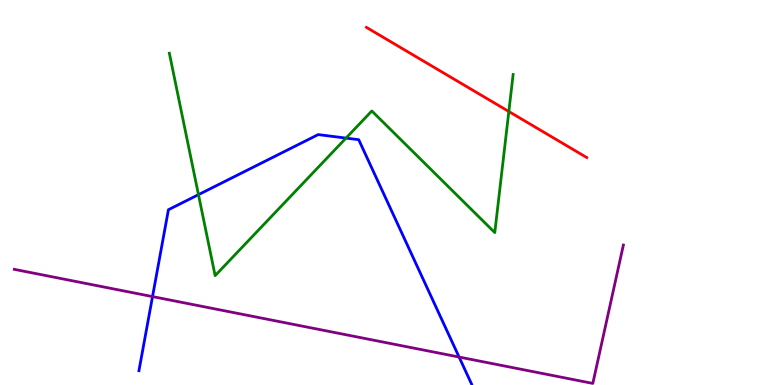[{'lines': ['blue', 'red'], 'intersections': []}, {'lines': ['green', 'red'], 'intersections': [{'x': 6.57, 'y': 7.1}]}, {'lines': ['purple', 'red'], 'intersections': []}, {'lines': ['blue', 'green'], 'intersections': [{'x': 2.56, 'y': 4.94}, {'x': 4.46, 'y': 6.41}]}, {'lines': ['blue', 'purple'], 'intersections': [{'x': 1.97, 'y': 2.3}, {'x': 5.92, 'y': 0.726}]}, {'lines': ['green', 'purple'], 'intersections': []}]